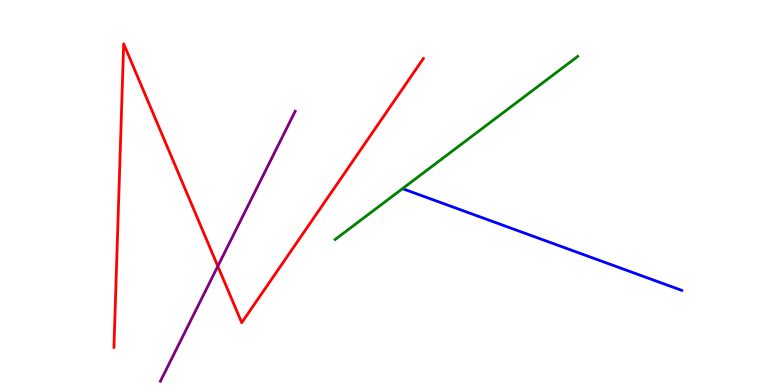[{'lines': ['blue', 'red'], 'intersections': []}, {'lines': ['green', 'red'], 'intersections': []}, {'lines': ['purple', 'red'], 'intersections': [{'x': 2.81, 'y': 3.09}]}, {'lines': ['blue', 'green'], 'intersections': []}, {'lines': ['blue', 'purple'], 'intersections': []}, {'lines': ['green', 'purple'], 'intersections': []}]